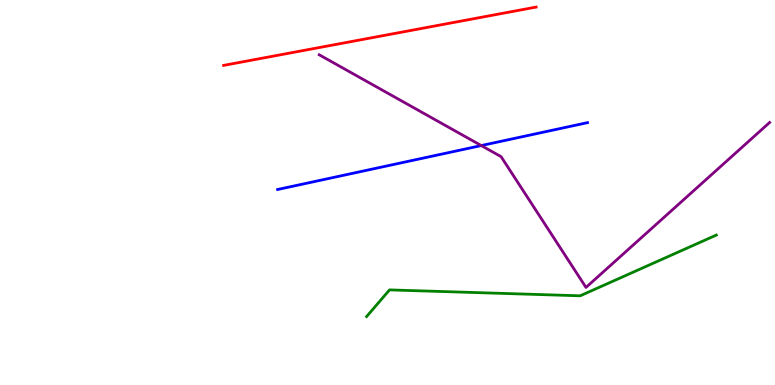[{'lines': ['blue', 'red'], 'intersections': []}, {'lines': ['green', 'red'], 'intersections': []}, {'lines': ['purple', 'red'], 'intersections': []}, {'lines': ['blue', 'green'], 'intersections': []}, {'lines': ['blue', 'purple'], 'intersections': [{'x': 6.21, 'y': 6.22}]}, {'lines': ['green', 'purple'], 'intersections': []}]